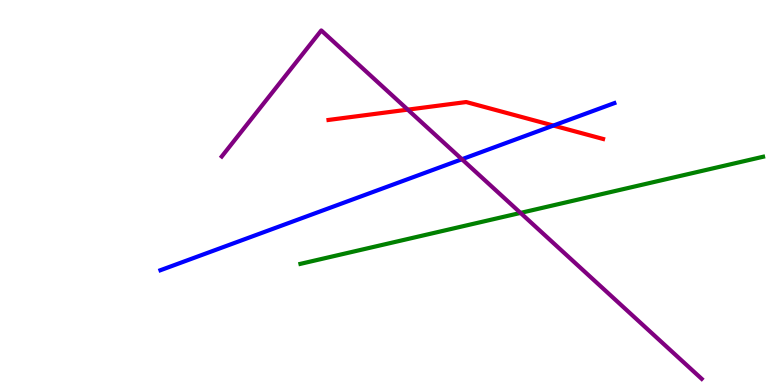[{'lines': ['blue', 'red'], 'intersections': [{'x': 7.14, 'y': 6.74}]}, {'lines': ['green', 'red'], 'intersections': []}, {'lines': ['purple', 'red'], 'intersections': [{'x': 5.26, 'y': 7.15}]}, {'lines': ['blue', 'green'], 'intersections': []}, {'lines': ['blue', 'purple'], 'intersections': [{'x': 5.96, 'y': 5.86}]}, {'lines': ['green', 'purple'], 'intersections': [{'x': 6.72, 'y': 4.47}]}]